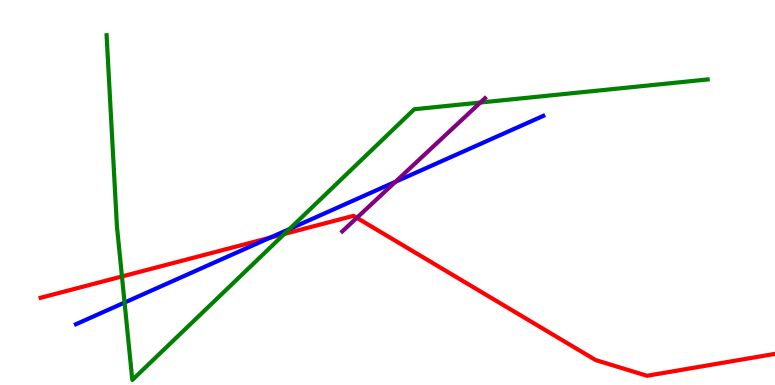[{'lines': ['blue', 'red'], 'intersections': [{'x': 3.49, 'y': 3.83}]}, {'lines': ['green', 'red'], 'intersections': [{'x': 1.57, 'y': 2.82}, {'x': 3.67, 'y': 3.92}]}, {'lines': ['purple', 'red'], 'intersections': [{'x': 4.6, 'y': 4.34}]}, {'lines': ['blue', 'green'], 'intersections': [{'x': 1.61, 'y': 2.14}, {'x': 3.74, 'y': 4.05}]}, {'lines': ['blue', 'purple'], 'intersections': [{'x': 5.1, 'y': 5.28}]}, {'lines': ['green', 'purple'], 'intersections': [{'x': 6.2, 'y': 7.34}]}]